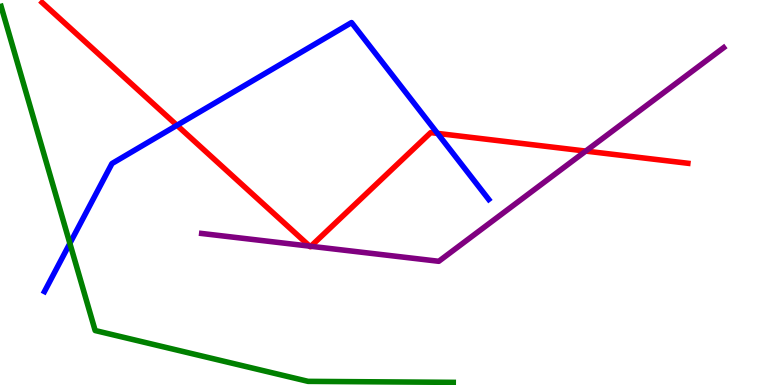[{'lines': ['blue', 'red'], 'intersections': [{'x': 2.28, 'y': 6.75}, {'x': 5.65, 'y': 6.54}]}, {'lines': ['green', 'red'], 'intersections': []}, {'lines': ['purple', 'red'], 'intersections': [{'x': 4.0, 'y': 3.61}, {'x': 4.01, 'y': 3.6}, {'x': 7.56, 'y': 6.08}]}, {'lines': ['blue', 'green'], 'intersections': [{'x': 0.902, 'y': 3.68}]}, {'lines': ['blue', 'purple'], 'intersections': []}, {'lines': ['green', 'purple'], 'intersections': []}]